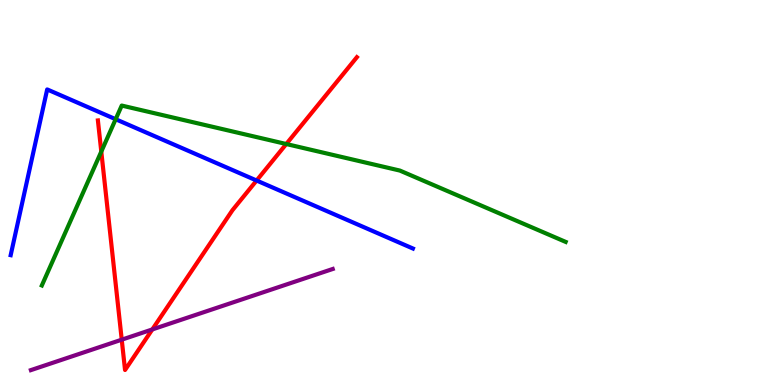[{'lines': ['blue', 'red'], 'intersections': [{'x': 3.31, 'y': 5.31}]}, {'lines': ['green', 'red'], 'intersections': [{'x': 1.31, 'y': 6.06}, {'x': 3.69, 'y': 6.26}]}, {'lines': ['purple', 'red'], 'intersections': [{'x': 1.57, 'y': 1.18}, {'x': 1.97, 'y': 1.44}]}, {'lines': ['blue', 'green'], 'intersections': [{'x': 1.49, 'y': 6.9}]}, {'lines': ['blue', 'purple'], 'intersections': []}, {'lines': ['green', 'purple'], 'intersections': []}]